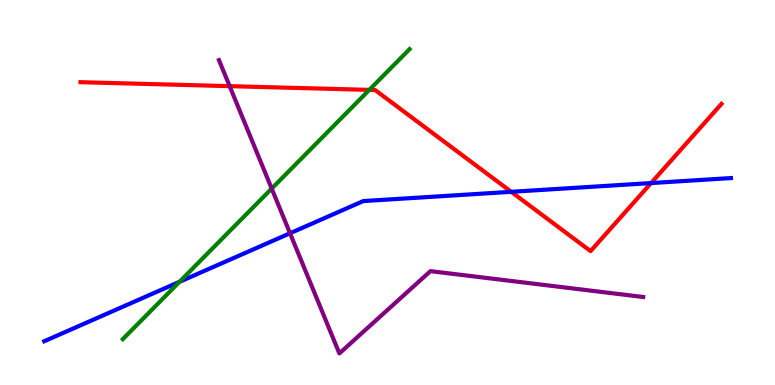[{'lines': ['blue', 'red'], 'intersections': [{'x': 6.6, 'y': 5.02}, {'x': 8.4, 'y': 5.24}]}, {'lines': ['green', 'red'], 'intersections': [{'x': 4.77, 'y': 7.67}]}, {'lines': ['purple', 'red'], 'intersections': [{'x': 2.96, 'y': 7.76}]}, {'lines': ['blue', 'green'], 'intersections': [{'x': 2.32, 'y': 2.68}]}, {'lines': ['blue', 'purple'], 'intersections': [{'x': 3.74, 'y': 3.94}]}, {'lines': ['green', 'purple'], 'intersections': [{'x': 3.51, 'y': 5.1}]}]